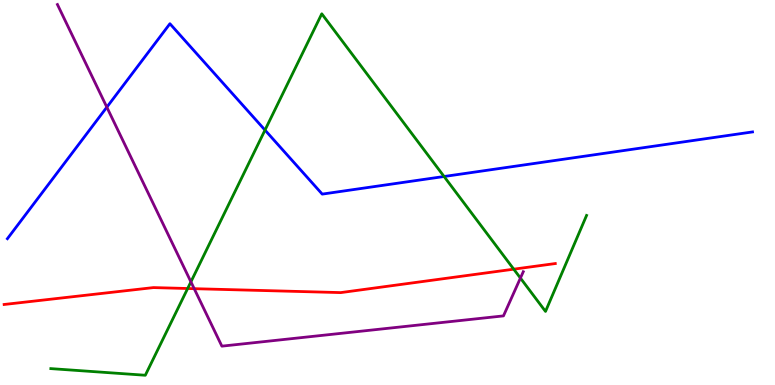[{'lines': ['blue', 'red'], 'intersections': []}, {'lines': ['green', 'red'], 'intersections': [{'x': 2.42, 'y': 2.51}, {'x': 6.63, 'y': 3.01}]}, {'lines': ['purple', 'red'], 'intersections': [{'x': 2.51, 'y': 2.5}]}, {'lines': ['blue', 'green'], 'intersections': [{'x': 3.42, 'y': 6.62}, {'x': 5.73, 'y': 5.42}]}, {'lines': ['blue', 'purple'], 'intersections': [{'x': 1.38, 'y': 7.22}]}, {'lines': ['green', 'purple'], 'intersections': [{'x': 2.46, 'y': 2.68}, {'x': 6.72, 'y': 2.78}]}]